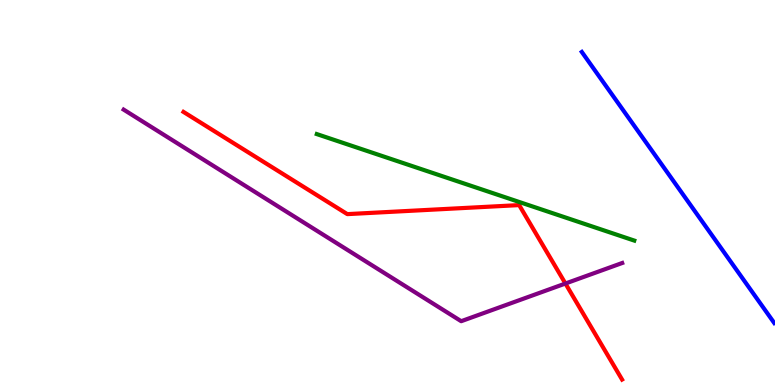[{'lines': ['blue', 'red'], 'intersections': []}, {'lines': ['green', 'red'], 'intersections': []}, {'lines': ['purple', 'red'], 'intersections': [{'x': 7.3, 'y': 2.64}]}, {'lines': ['blue', 'green'], 'intersections': []}, {'lines': ['blue', 'purple'], 'intersections': []}, {'lines': ['green', 'purple'], 'intersections': []}]